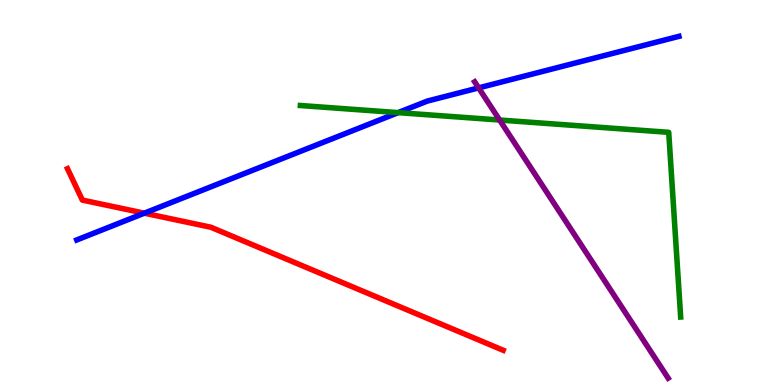[{'lines': ['blue', 'red'], 'intersections': [{'x': 1.86, 'y': 4.46}]}, {'lines': ['green', 'red'], 'intersections': []}, {'lines': ['purple', 'red'], 'intersections': []}, {'lines': ['blue', 'green'], 'intersections': [{'x': 5.14, 'y': 7.07}]}, {'lines': ['blue', 'purple'], 'intersections': [{'x': 6.18, 'y': 7.72}]}, {'lines': ['green', 'purple'], 'intersections': [{'x': 6.45, 'y': 6.88}]}]